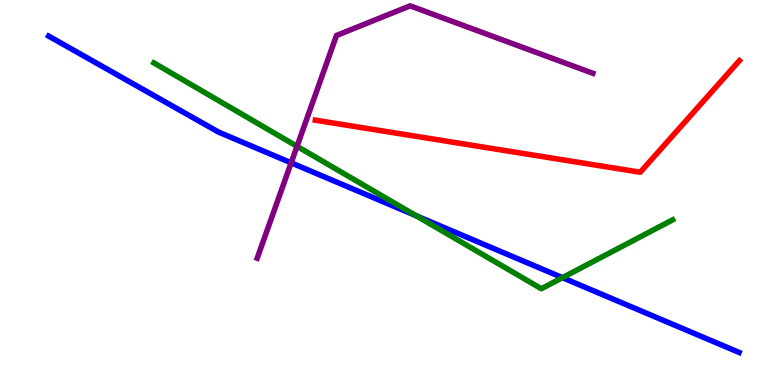[{'lines': ['blue', 'red'], 'intersections': []}, {'lines': ['green', 'red'], 'intersections': []}, {'lines': ['purple', 'red'], 'intersections': []}, {'lines': ['blue', 'green'], 'intersections': [{'x': 5.37, 'y': 4.4}, {'x': 7.26, 'y': 2.79}]}, {'lines': ['blue', 'purple'], 'intersections': [{'x': 3.76, 'y': 5.77}]}, {'lines': ['green', 'purple'], 'intersections': [{'x': 3.83, 'y': 6.2}]}]